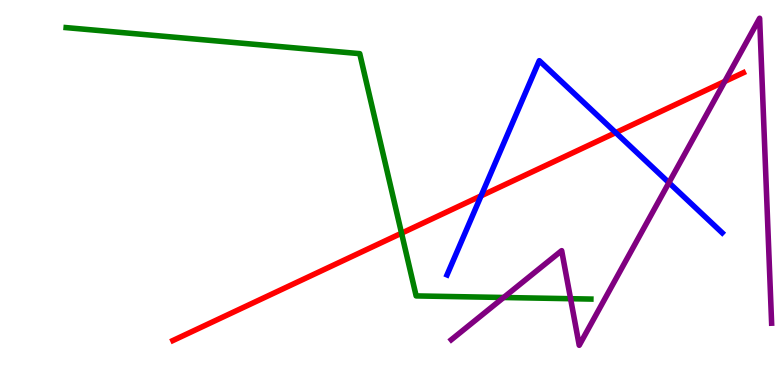[{'lines': ['blue', 'red'], 'intersections': [{'x': 6.21, 'y': 4.91}, {'x': 7.94, 'y': 6.56}]}, {'lines': ['green', 'red'], 'intersections': [{'x': 5.18, 'y': 3.94}]}, {'lines': ['purple', 'red'], 'intersections': [{'x': 9.35, 'y': 7.88}]}, {'lines': ['blue', 'green'], 'intersections': []}, {'lines': ['blue', 'purple'], 'intersections': [{'x': 8.63, 'y': 5.26}]}, {'lines': ['green', 'purple'], 'intersections': [{'x': 6.5, 'y': 2.27}, {'x': 7.36, 'y': 2.24}]}]